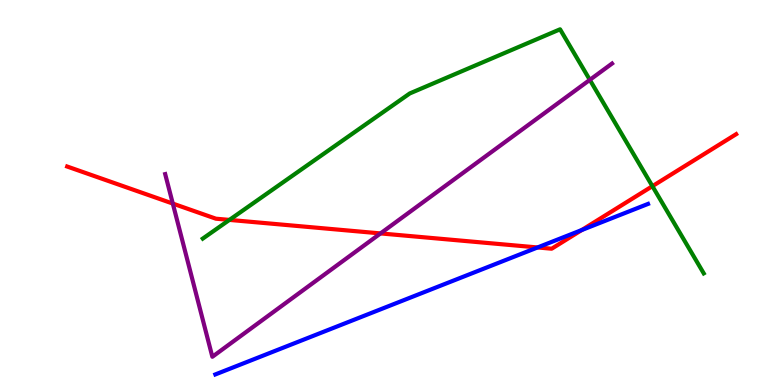[{'lines': ['blue', 'red'], 'intersections': [{'x': 6.94, 'y': 3.57}, {'x': 7.51, 'y': 4.02}]}, {'lines': ['green', 'red'], 'intersections': [{'x': 2.96, 'y': 4.29}, {'x': 8.42, 'y': 5.16}]}, {'lines': ['purple', 'red'], 'intersections': [{'x': 2.23, 'y': 4.71}, {'x': 4.91, 'y': 3.94}]}, {'lines': ['blue', 'green'], 'intersections': []}, {'lines': ['blue', 'purple'], 'intersections': []}, {'lines': ['green', 'purple'], 'intersections': [{'x': 7.61, 'y': 7.93}]}]